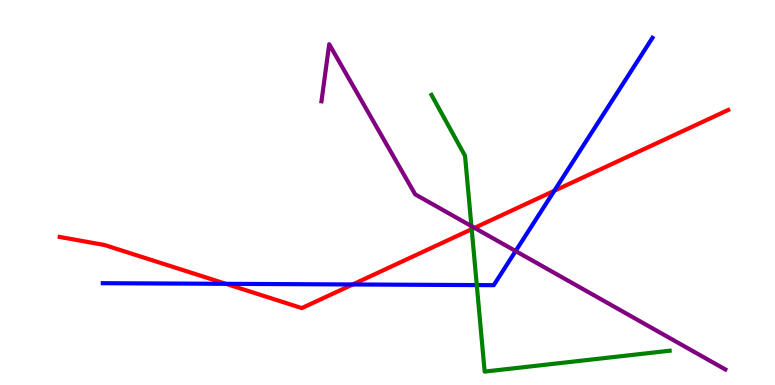[{'lines': ['blue', 'red'], 'intersections': [{'x': 2.92, 'y': 2.63}, {'x': 4.55, 'y': 2.61}, {'x': 7.15, 'y': 5.04}]}, {'lines': ['green', 'red'], 'intersections': [{'x': 6.09, 'y': 4.05}]}, {'lines': ['purple', 'red'], 'intersections': [{'x': 6.12, 'y': 4.08}]}, {'lines': ['blue', 'green'], 'intersections': [{'x': 6.15, 'y': 2.59}]}, {'lines': ['blue', 'purple'], 'intersections': [{'x': 6.65, 'y': 3.48}]}, {'lines': ['green', 'purple'], 'intersections': [{'x': 6.08, 'y': 4.13}]}]